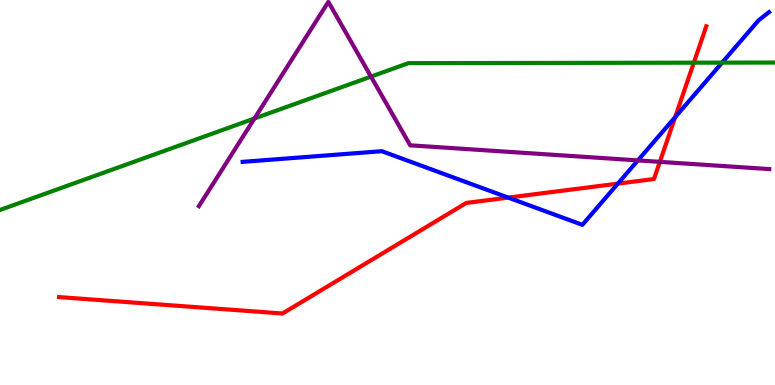[{'lines': ['blue', 'red'], 'intersections': [{'x': 6.56, 'y': 4.87}, {'x': 7.97, 'y': 5.23}, {'x': 8.71, 'y': 6.96}]}, {'lines': ['green', 'red'], 'intersections': [{'x': 8.95, 'y': 8.37}]}, {'lines': ['purple', 'red'], 'intersections': [{'x': 8.51, 'y': 5.8}]}, {'lines': ['blue', 'green'], 'intersections': [{'x': 9.32, 'y': 8.37}]}, {'lines': ['blue', 'purple'], 'intersections': [{'x': 8.23, 'y': 5.83}]}, {'lines': ['green', 'purple'], 'intersections': [{'x': 3.28, 'y': 6.92}, {'x': 4.79, 'y': 8.01}]}]